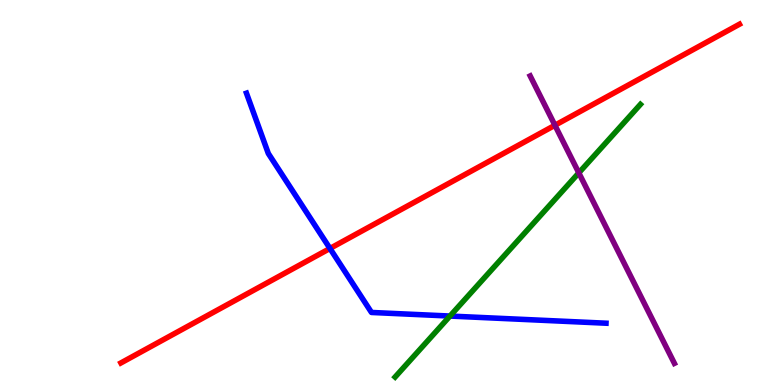[{'lines': ['blue', 'red'], 'intersections': [{'x': 4.26, 'y': 3.55}]}, {'lines': ['green', 'red'], 'intersections': []}, {'lines': ['purple', 'red'], 'intersections': [{'x': 7.16, 'y': 6.75}]}, {'lines': ['blue', 'green'], 'intersections': [{'x': 5.81, 'y': 1.79}]}, {'lines': ['blue', 'purple'], 'intersections': []}, {'lines': ['green', 'purple'], 'intersections': [{'x': 7.47, 'y': 5.51}]}]